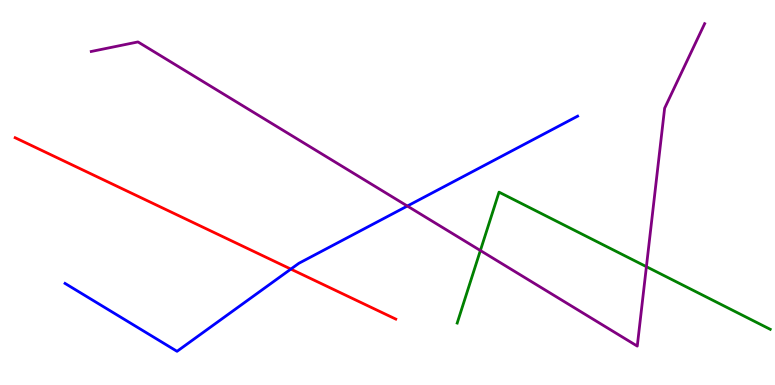[{'lines': ['blue', 'red'], 'intersections': [{'x': 3.75, 'y': 3.01}]}, {'lines': ['green', 'red'], 'intersections': []}, {'lines': ['purple', 'red'], 'intersections': []}, {'lines': ['blue', 'green'], 'intersections': []}, {'lines': ['blue', 'purple'], 'intersections': [{'x': 5.26, 'y': 4.65}]}, {'lines': ['green', 'purple'], 'intersections': [{'x': 6.2, 'y': 3.49}, {'x': 8.34, 'y': 3.07}]}]